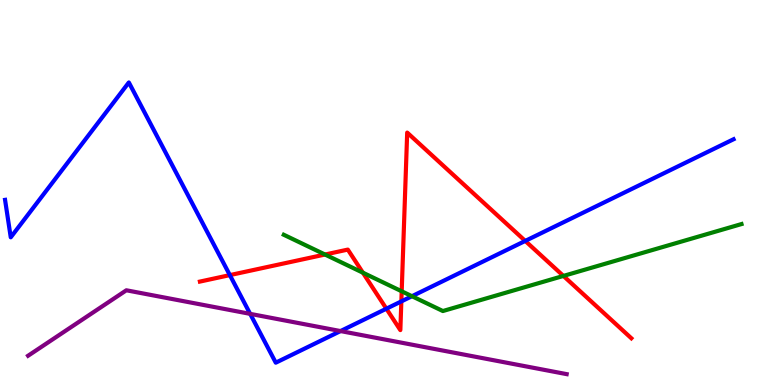[{'lines': ['blue', 'red'], 'intersections': [{'x': 2.97, 'y': 2.85}, {'x': 4.99, 'y': 1.98}, {'x': 5.18, 'y': 2.17}, {'x': 6.78, 'y': 3.74}]}, {'lines': ['green', 'red'], 'intersections': [{'x': 4.19, 'y': 3.39}, {'x': 4.68, 'y': 2.92}, {'x': 5.18, 'y': 2.43}, {'x': 7.27, 'y': 2.83}]}, {'lines': ['purple', 'red'], 'intersections': []}, {'lines': ['blue', 'green'], 'intersections': [{'x': 5.32, 'y': 2.31}]}, {'lines': ['blue', 'purple'], 'intersections': [{'x': 3.23, 'y': 1.85}, {'x': 4.39, 'y': 1.4}]}, {'lines': ['green', 'purple'], 'intersections': []}]